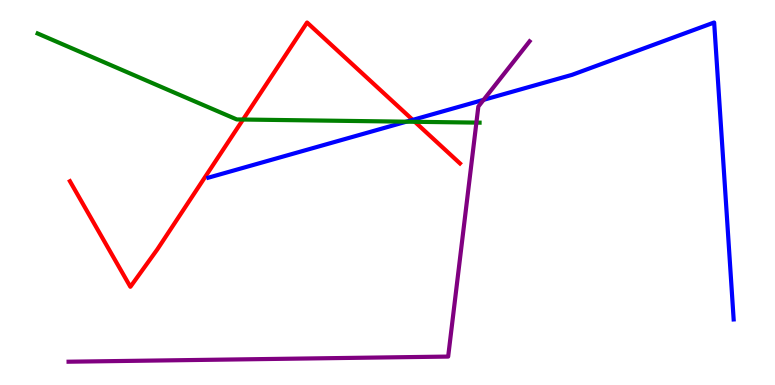[{'lines': ['blue', 'red'], 'intersections': [{'x': 5.33, 'y': 6.89}]}, {'lines': ['green', 'red'], 'intersections': [{'x': 3.14, 'y': 6.9}, {'x': 5.35, 'y': 6.84}]}, {'lines': ['purple', 'red'], 'intersections': []}, {'lines': ['blue', 'green'], 'intersections': [{'x': 5.24, 'y': 6.84}]}, {'lines': ['blue', 'purple'], 'intersections': [{'x': 6.24, 'y': 7.41}]}, {'lines': ['green', 'purple'], 'intersections': [{'x': 6.15, 'y': 6.82}]}]